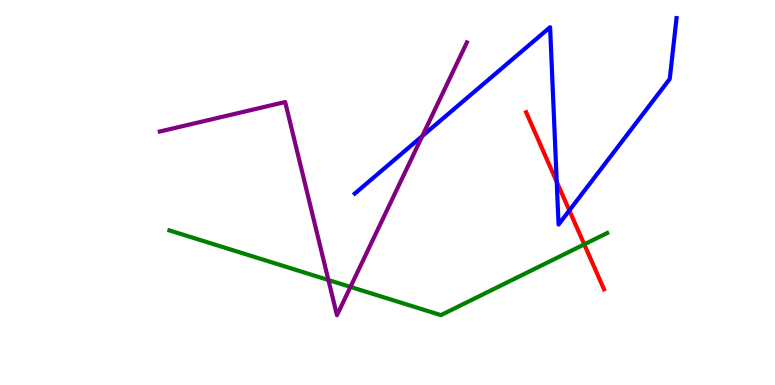[{'lines': ['blue', 'red'], 'intersections': [{'x': 7.18, 'y': 5.28}, {'x': 7.35, 'y': 4.53}]}, {'lines': ['green', 'red'], 'intersections': [{'x': 7.54, 'y': 3.65}]}, {'lines': ['purple', 'red'], 'intersections': []}, {'lines': ['blue', 'green'], 'intersections': []}, {'lines': ['blue', 'purple'], 'intersections': [{'x': 5.45, 'y': 6.47}]}, {'lines': ['green', 'purple'], 'intersections': [{'x': 4.24, 'y': 2.73}, {'x': 4.52, 'y': 2.55}]}]